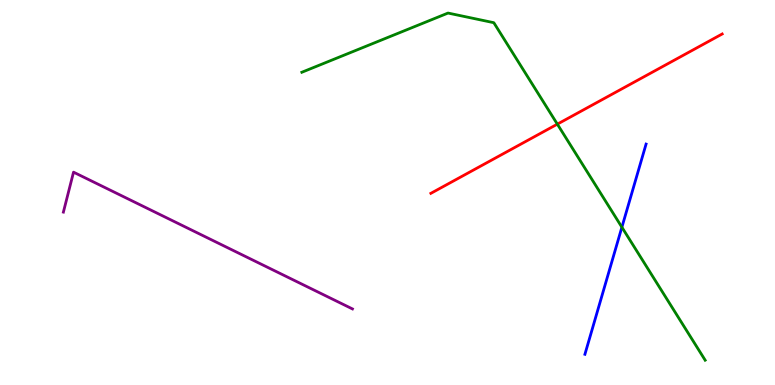[{'lines': ['blue', 'red'], 'intersections': []}, {'lines': ['green', 'red'], 'intersections': [{'x': 7.19, 'y': 6.78}]}, {'lines': ['purple', 'red'], 'intersections': []}, {'lines': ['blue', 'green'], 'intersections': [{'x': 8.02, 'y': 4.1}]}, {'lines': ['blue', 'purple'], 'intersections': []}, {'lines': ['green', 'purple'], 'intersections': []}]